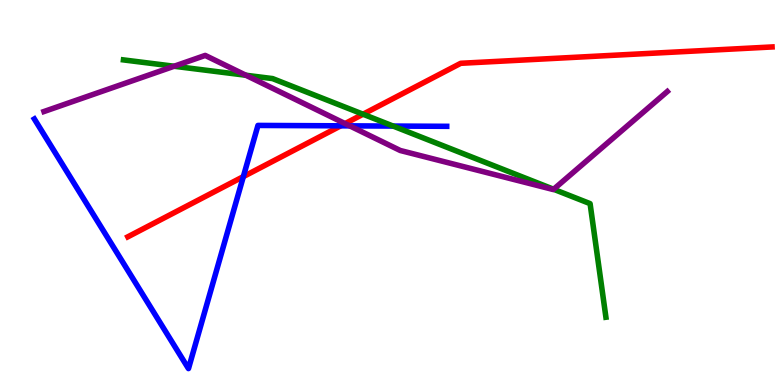[{'lines': ['blue', 'red'], 'intersections': [{'x': 3.14, 'y': 5.41}, {'x': 4.4, 'y': 6.73}]}, {'lines': ['green', 'red'], 'intersections': [{'x': 4.68, 'y': 7.03}]}, {'lines': ['purple', 'red'], 'intersections': [{'x': 4.45, 'y': 6.79}]}, {'lines': ['blue', 'green'], 'intersections': [{'x': 5.07, 'y': 6.73}]}, {'lines': ['blue', 'purple'], 'intersections': [{'x': 4.51, 'y': 6.73}]}, {'lines': ['green', 'purple'], 'intersections': [{'x': 2.25, 'y': 8.28}, {'x': 3.17, 'y': 8.05}, {'x': 7.14, 'y': 5.08}]}]